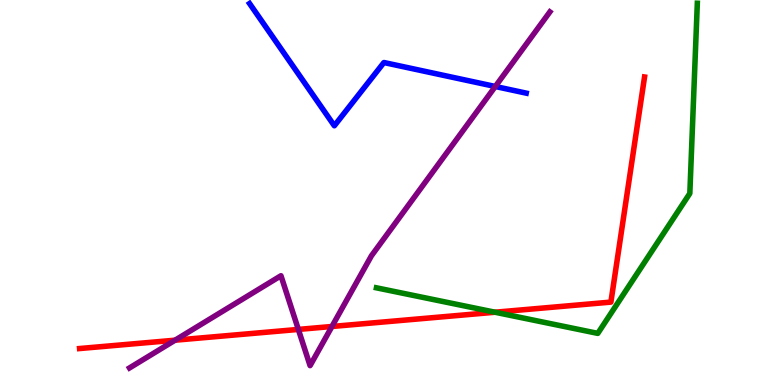[{'lines': ['blue', 'red'], 'intersections': []}, {'lines': ['green', 'red'], 'intersections': [{'x': 6.39, 'y': 1.89}]}, {'lines': ['purple', 'red'], 'intersections': [{'x': 2.26, 'y': 1.16}, {'x': 3.85, 'y': 1.44}, {'x': 4.28, 'y': 1.52}]}, {'lines': ['blue', 'green'], 'intersections': []}, {'lines': ['blue', 'purple'], 'intersections': [{'x': 6.39, 'y': 7.75}]}, {'lines': ['green', 'purple'], 'intersections': []}]